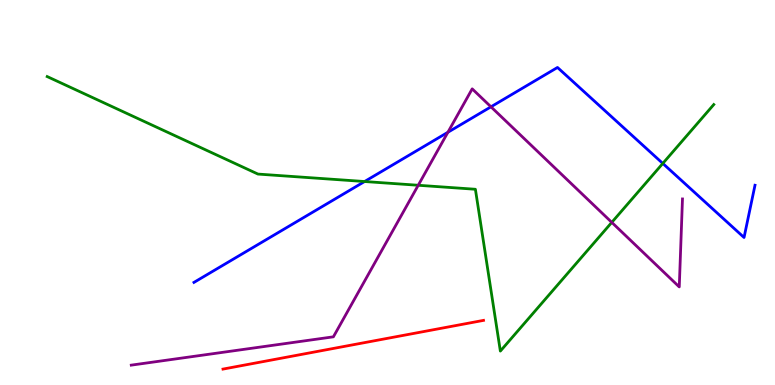[{'lines': ['blue', 'red'], 'intersections': []}, {'lines': ['green', 'red'], 'intersections': []}, {'lines': ['purple', 'red'], 'intersections': []}, {'lines': ['blue', 'green'], 'intersections': [{'x': 4.7, 'y': 5.29}, {'x': 8.55, 'y': 5.75}]}, {'lines': ['blue', 'purple'], 'intersections': [{'x': 5.78, 'y': 6.56}, {'x': 6.33, 'y': 7.23}]}, {'lines': ['green', 'purple'], 'intersections': [{'x': 5.4, 'y': 5.19}, {'x': 7.89, 'y': 4.22}]}]